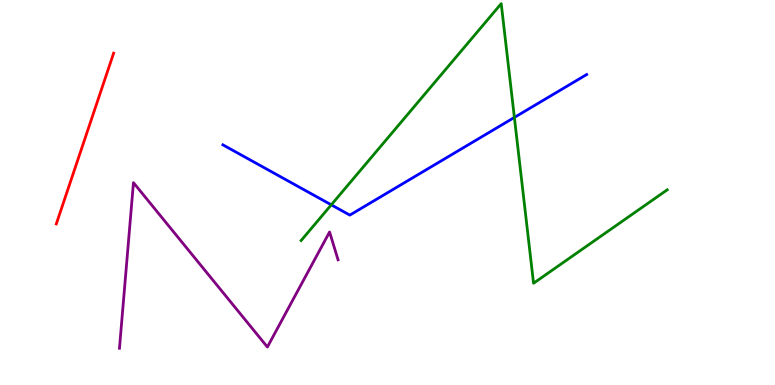[{'lines': ['blue', 'red'], 'intersections': []}, {'lines': ['green', 'red'], 'intersections': []}, {'lines': ['purple', 'red'], 'intersections': []}, {'lines': ['blue', 'green'], 'intersections': [{'x': 4.27, 'y': 4.68}, {'x': 6.64, 'y': 6.95}]}, {'lines': ['blue', 'purple'], 'intersections': []}, {'lines': ['green', 'purple'], 'intersections': []}]